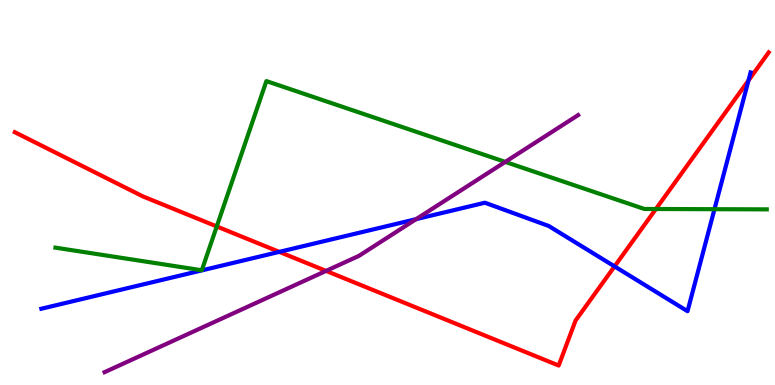[{'lines': ['blue', 'red'], 'intersections': [{'x': 3.6, 'y': 3.46}, {'x': 7.93, 'y': 3.08}, {'x': 9.66, 'y': 7.91}]}, {'lines': ['green', 'red'], 'intersections': [{'x': 2.8, 'y': 4.12}, {'x': 8.46, 'y': 4.57}]}, {'lines': ['purple', 'red'], 'intersections': [{'x': 4.21, 'y': 2.96}]}, {'lines': ['blue', 'green'], 'intersections': [{'x': 9.22, 'y': 4.57}]}, {'lines': ['blue', 'purple'], 'intersections': [{'x': 5.37, 'y': 4.31}]}, {'lines': ['green', 'purple'], 'intersections': [{'x': 6.52, 'y': 5.79}]}]